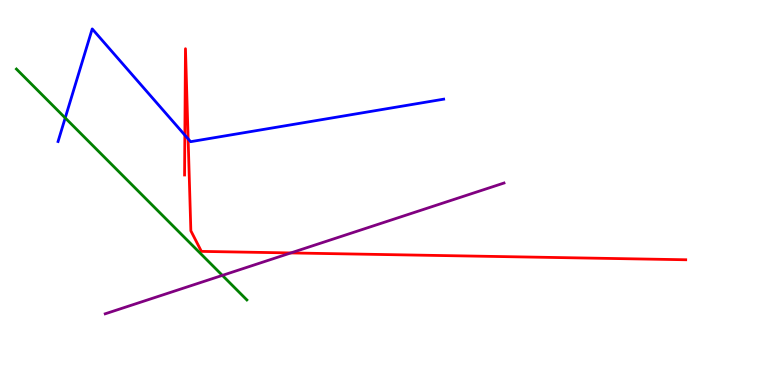[{'lines': ['blue', 'red'], 'intersections': [{'x': 2.39, 'y': 6.49}, {'x': 2.43, 'y': 6.39}]}, {'lines': ['green', 'red'], 'intersections': []}, {'lines': ['purple', 'red'], 'intersections': [{'x': 3.75, 'y': 3.43}]}, {'lines': ['blue', 'green'], 'intersections': [{'x': 0.841, 'y': 6.94}]}, {'lines': ['blue', 'purple'], 'intersections': []}, {'lines': ['green', 'purple'], 'intersections': [{'x': 2.87, 'y': 2.85}]}]